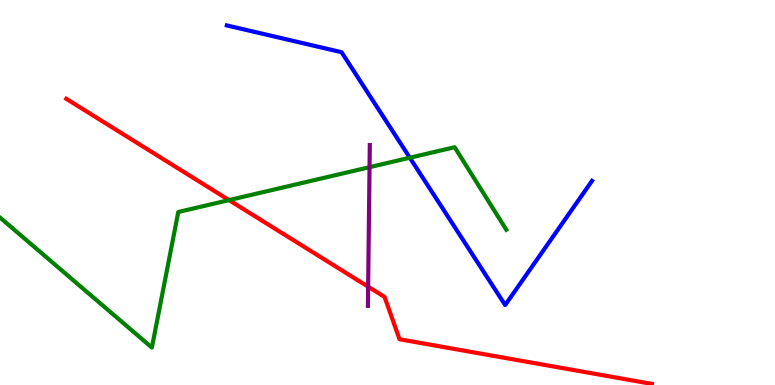[{'lines': ['blue', 'red'], 'intersections': []}, {'lines': ['green', 'red'], 'intersections': [{'x': 2.96, 'y': 4.8}]}, {'lines': ['purple', 'red'], 'intersections': [{'x': 4.75, 'y': 2.55}]}, {'lines': ['blue', 'green'], 'intersections': [{'x': 5.29, 'y': 5.9}]}, {'lines': ['blue', 'purple'], 'intersections': []}, {'lines': ['green', 'purple'], 'intersections': [{'x': 4.77, 'y': 5.66}]}]